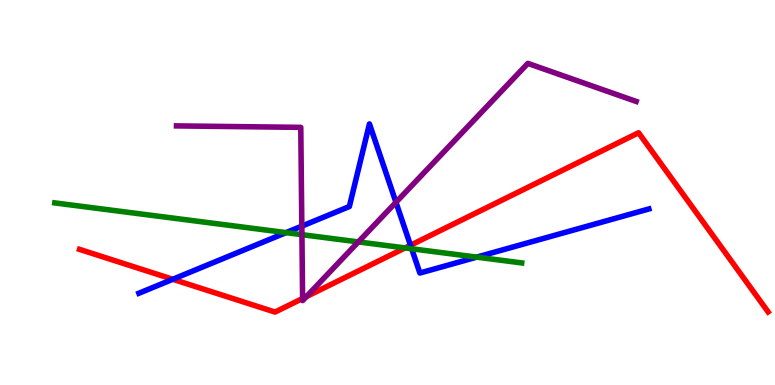[{'lines': ['blue', 'red'], 'intersections': [{'x': 2.23, 'y': 2.75}, {'x': 5.3, 'y': 3.63}]}, {'lines': ['green', 'red'], 'intersections': [{'x': 5.23, 'y': 3.56}]}, {'lines': ['purple', 'red'], 'intersections': [{'x': 3.9, 'y': 2.25}, {'x': 3.95, 'y': 2.3}]}, {'lines': ['blue', 'green'], 'intersections': [{'x': 3.69, 'y': 3.96}, {'x': 5.31, 'y': 3.54}, {'x': 6.15, 'y': 3.32}]}, {'lines': ['blue', 'purple'], 'intersections': [{'x': 3.89, 'y': 4.13}, {'x': 5.11, 'y': 4.75}]}, {'lines': ['green', 'purple'], 'intersections': [{'x': 3.9, 'y': 3.9}, {'x': 4.62, 'y': 3.72}]}]